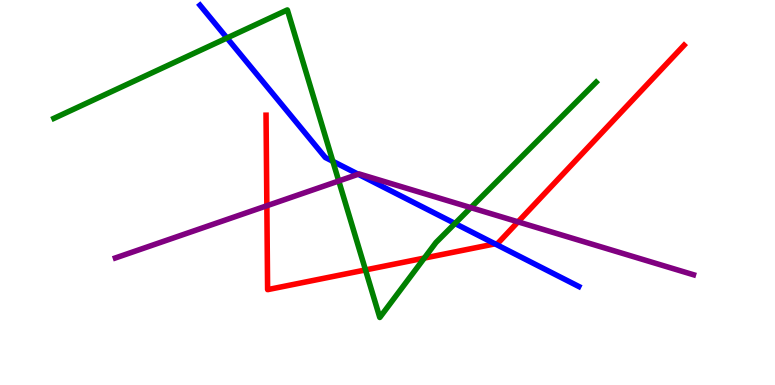[{'lines': ['blue', 'red'], 'intersections': [{'x': 6.39, 'y': 3.67}]}, {'lines': ['green', 'red'], 'intersections': [{'x': 4.72, 'y': 2.99}, {'x': 5.47, 'y': 3.3}]}, {'lines': ['purple', 'red'], 'intersections': [{'x': 3.44, 'y': 4.66}, {'x': 6.68, 'y': 4.24}]}, {'lines': ['blue', 'green'], 'intersections': [{'x': 2.93, 'y': 9.01}, {'x': 4.29, 'y': 5.81}, {'x': 5.87, 'y': 4.2}]}, {'lines': ['blue', 'purple'], 'intersections': [{'x': 4.62, 'y': 5.47}]}, {'lines': ['green', 'purple'], 'intersections': [{'x': 4.37, 'y': 5.3}, {'x': 6.08, 'y': 4.61}]}]